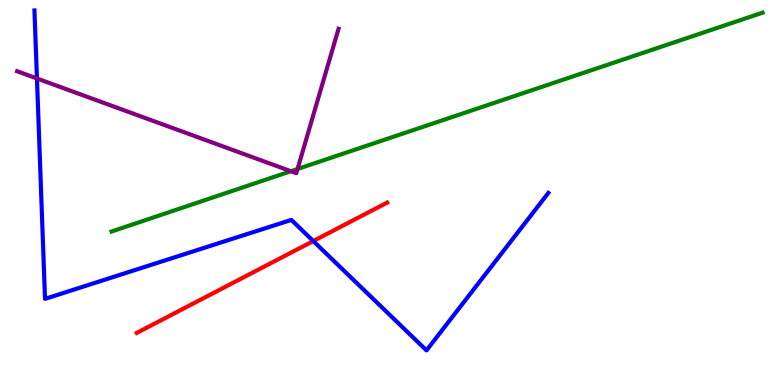[{'lines': ['blue', 'red'], 'intersections': [{'x': 4.04, 'y': 3.74}]}, {'lines': ['green', 'red'], 'intersections': []}, {'lines': ['purple', 'red'], 'intersections': []}, {'lines': ['blue', 'green'], 'intersections': []}, {'lines': ['blue', 'purple'], 'intersections': [{'x': 0.477, 'y': 7.96}]}, {'lines': ['green', 'purple'], 'intersections': [{'x': 3.75, 'y': 5.55}, {'x': 3.84, 'y': 5.61}]}]